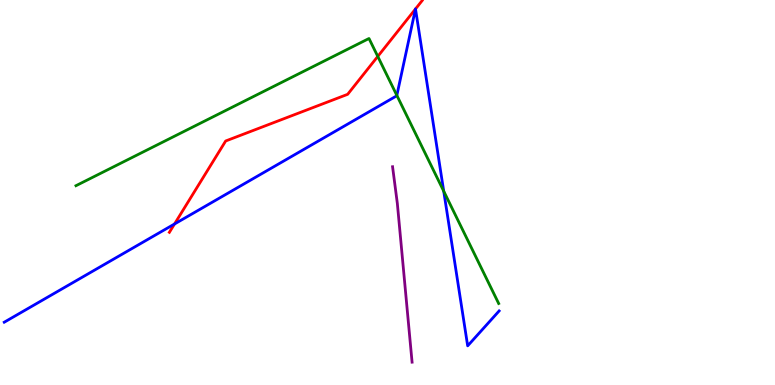[{'lines': ['blue', 'red'], 'intersections': [{'x': 2.25, 'y': 4.18}, {'x': 5.36, 'y': 9.77}, {'x': 5.36, 'y': 9.77}]}, {'lines': ['green', 'red'], 'intersections': [{'x': 4.87, 'y': 8.53}]}, {'lines': ['purple', 'red'], 'intersections': []}, {'lines': ['blue', 'green'], 'intersections': [{'x': 5.12, 'y': 7.52}, {'x': 5.73, 'y': 5.03}]}, {'lines': ['blue', 'purple'], 'intersections': []}, {'lines': ['green', 'purple'], 'intersections': []}]